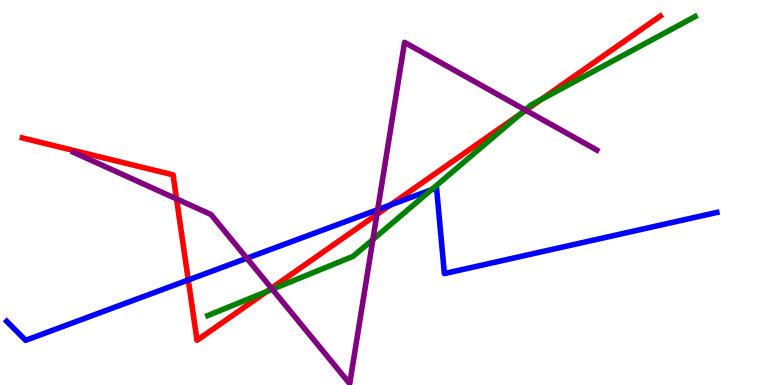[{'lines': ['blue', 'red'], 'intersections': [{'x': 2.43, 'y': 2.73}, {'x': 5.04, 'y': 4.68}]}, {'lines': ['green', 'red'], 'intersections': [{'x': 3.44, 'y': 2.43}, {'x': 6.72, 'y': 7.05}, {'x': 6.97, 'y': 7.41}]}, {'lines': ['purple', 'red'], 'intersections': [{'x': 2.28, 'y': 4.83}, {'x': 3.5, 'y': 2.51}, {'x': 4.86, 'y': 4.43}, {'x': 6.78, 'y': 7.14}]}, {'lines': ['blue', 'green'], 'intersections': [{'x': 5.57, 'y': 5.07}]}, {'lines': ['blue', 'purple'], 'intersections': [{'x': 3.19, 'y': 3.29}, {'x': 4.87, 'y': 4.55}]}, {'lines': ['green', 'purple'], 'intersections': [{'x': 3.51, 'y': 2.49}, {'x': 4.81, 'y': 3.78}, {'x': 6.78, 'y': 7.14}]}]